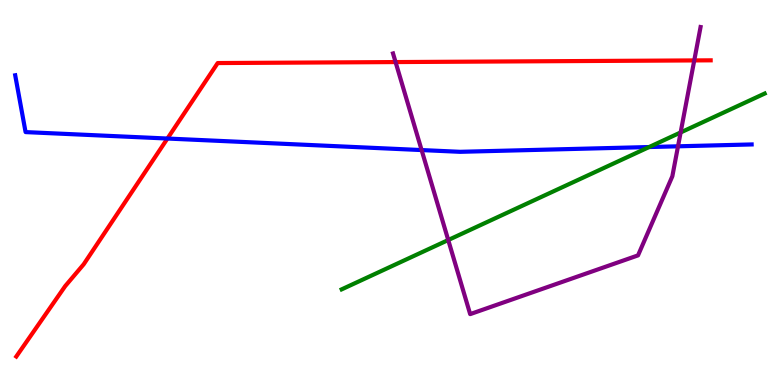[{'lines': ['blue', 'red'], 'intersections': [{'x': 2.16, 'y': 6.4}]}, {'lines': ['green', 'red'], 'intersections': []}, {'lines': ['purple', 'red'], 'intersections': [{'x': 5.1, 'y': 8.39}, {'x': 8.96, 'y': 8.43}]}, {'lines': ['blue', 'green'], 'intersections': [{'x': 8.38, 'y': 6.18}]}, {'lines': ['blue', 'purple'], 'intersections': [{'x': 5.44, 'y': 6.1}, {'x': 8.75, 'y': 6.2}]}, {'lines': ['green', 'purple'], 'intersections': [{'x': 5.78, 'y': 3.77}, {'x': 8.78, 'y': 6.56}]}]